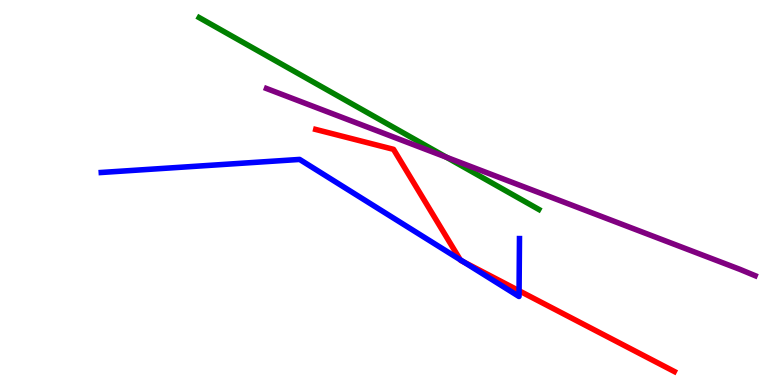[{'lines': ['blue', 'red'], 'intersections': [{'x': 5.94, 'y': 3.25}, {'x': 5.99, 'y': 3.19}, {'x': 6.7, 'y': 2.45}]}, {'lines': ['green', 'red'], 'intersections': []}, {'lines': ['purple', 'red'], 'intersections': []}, {'lines': ['blue', 'green'], 'intersections': []}, {'lines': ['blue', 'purple'], 'intersections': []}, {'lines': ['green', 'purple'], 'intersections': [{'x': 5.76, 'y': 5.92}]}]